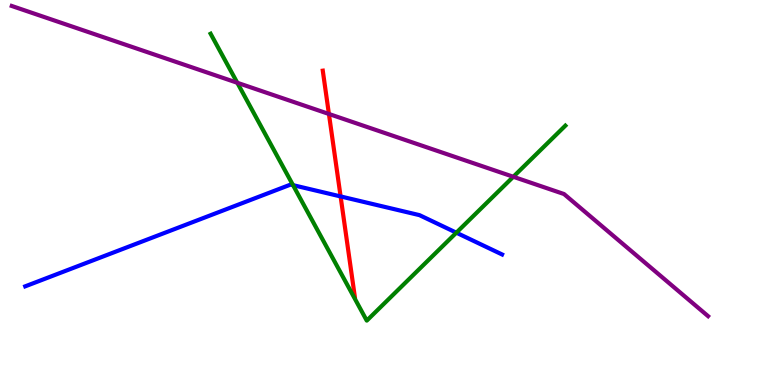[{'lines': ['blue', 'red'], 'intersections': [{'x': 4.39, 'y': 4.9}]}, {'lines': ['green', 'red'], 'intersections': []}, {'lines': ['purple', 'red'], 'intersections': [{'x': 4.24, 'y': 7.04}]}, {'lines': ['blue', 'green'], 'intersections': [{'x': 3.78, 'y': 5.19}, {'x': 5.89, 'y': 3.96}]}, {'lines': ['blue', 'purple'], 'intersections': []}, {'lines': ['green', 'purple'], 'intersections': [{'x': 3.06, 'y': 7.85}, {'x': 6.62, 'y': 5.41}]}]